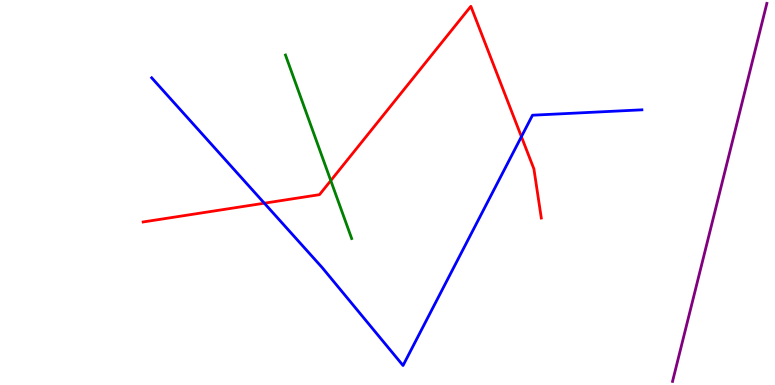[{'lines': ['blue', 'red'], 'intersections': [{'x': 3.41, 'y': 4.72}, {'x': 6.73, 'y': 6.45}]}, {'lines': ['green', 'red'], 'intersections': [{'x': 4.27, 'y': 5.31}]}, {'lines': ['purple', 'red'], 'intersections': []}, {'lines': ['blue', 'green'], 'intersections': []}, {'lines': ['blue', 'purple'], 'intersections': []}, {'lines': ['green', 'purple'], 'intersections': []}]